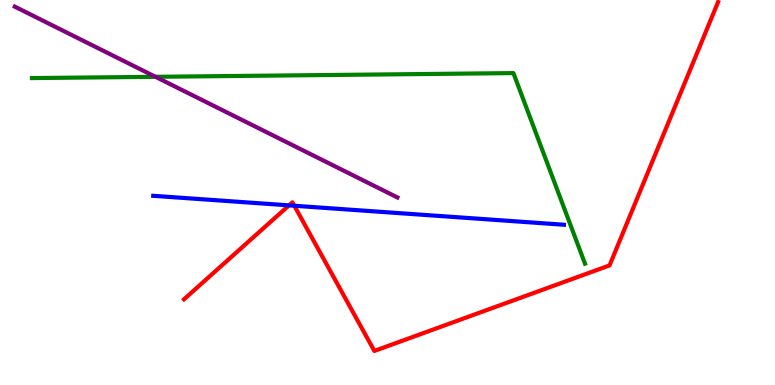[{'lines': ['blue', 'red'], 'intersections': [{'x': 3.73, 'y': 4.67}, {'x': 3.8, 'y': 4.66}]}, {'lines': ['green', 'red'], 'intersections': []}, {'lines': ['purple', 'red'], 'intersections': []}, {'lines': ['blue', 'green'], 'intersections': []}, {'lines': ['blue', 'purple'], 'intersections': []}, {'lines': ['green', 'purple'], 'intersections': [{'x': 2.01, 'y': 8.01}]}]